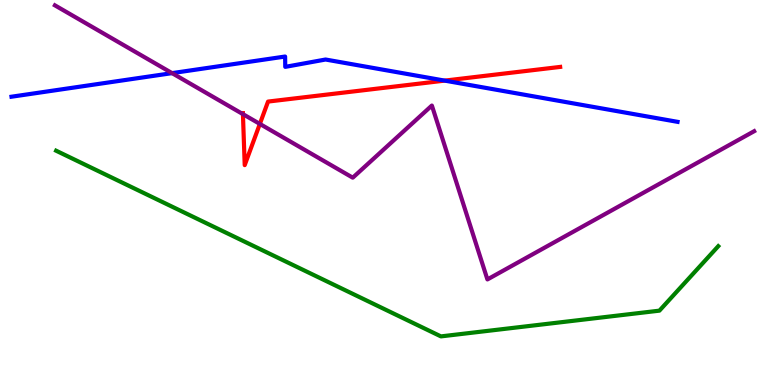[{'lines': ['blue', 'red'], 'intersections': [{'x': 5.74, 'y': 7.91}]}, {'lines': ['green', 'red'], 'intersections': []}, {'lines': ['purple', 'red'], 'intersections': [{'x': 3.13, 'y': 7.04}, {'x': 3.35, 'y': 6.78}]}, {'lines': ['blue', 'green'], 'intersections': []}, {'lines': ['blue', 'purple'], 'intersections': [{'x': 2.22, 'y': 8.1}]}, {'lines': ['green', 'purple'], 'intersections': []}]